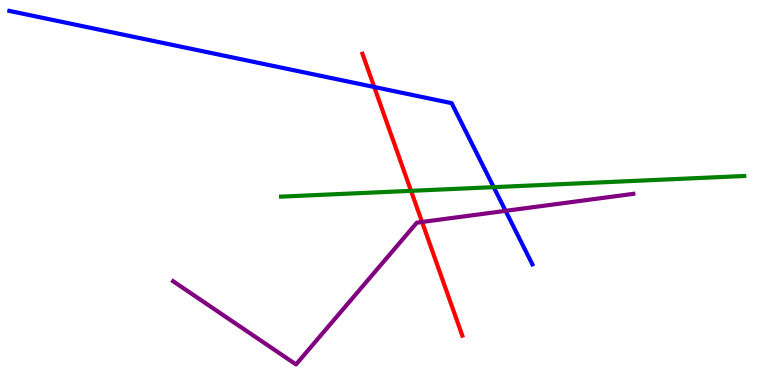[{'lines': ['blue', 'red'], 'intersections': [{'x': 4.83, 'y': 7.74}]}, {'lines': ['green', 'red'], 'intersections': [{'x': 5.3, 'y': 5.04}]}, {'lines': ['purple', 'red'], 'intersections': [{'x': 5.45, 'y': 4.23}]}, {'lines': ['blue', 'green'], 'intersections': [{'x': 6.37, 'y': 5.14}]}, {'lines': ['blue', 'purple'], 'intersections': [{'x': 6.52, 'y': 4.52}]}, {'lines': ['green', 'purple'], 'intersections': []}]